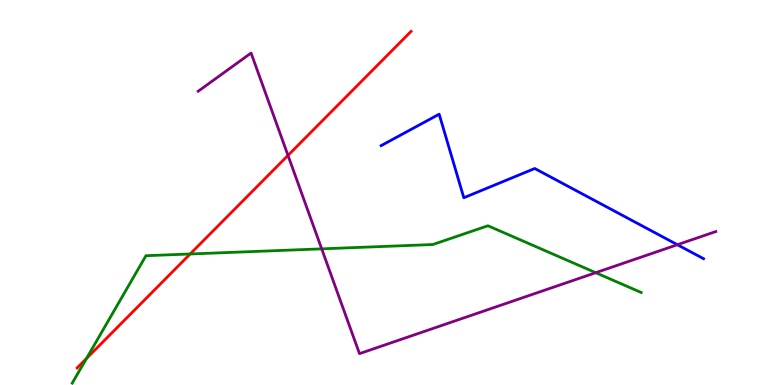[{'lines': ['blue', 'red'], 'intersections': []}, {'lines': ['green', 'red'], 'intersections': [{'x': 1.12, 'y': 0.689}, {'x': 2.45, 'y': 3.4}]}, {'lines': ['purple', 'red'], 'intersections': [{'x': 3.72, 'y': 5.96}]}, {'lines': ['blue', 'green'], 'intersections': []}, {'lines': ['blue', 'purple'], 'intersections': [{'x': 8.74, 'y': 3.64}]}, {'lines': ['green', 'purple'], 'intersections': [{'x': 4.15, 'y': 3.54}, {'x': 7.69, 'y': 2.92}]}]